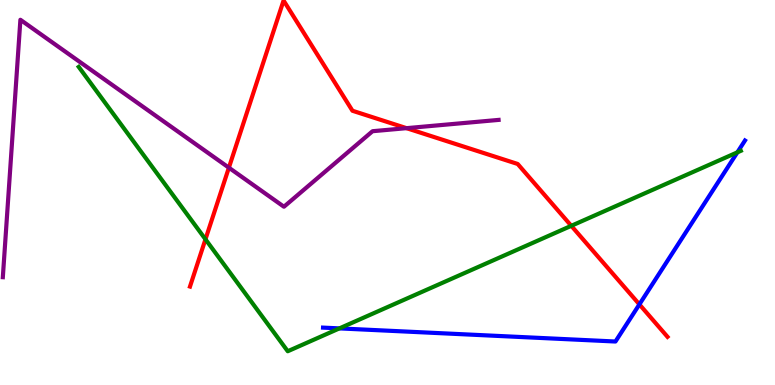[{'lines': ['blue', 'red'], 'intersections': [{'x': 8.25, 'y': 2.09}]}, {'lines': ['green', 'red'], 'intersections': [{'x': 2.65, 'y': 3.78}, {'x': 7.37, 'y': 4.13}]}, {'lines': ['purple', 'red'], 'intersections': [{'x': 2.95, 'y': 5.64}, {'x': 5.25, 'y': 6.67}]}, {'lines': ['blue', 'green'], 'intersections': [{'x': 4.38, 'y': 1.47}, {'x': 9.51, 'y': 6.04}]}, {'lines': ['blue', 'purple'], 'intersections': []}, {'lines': ['green', 'purple'], 'intersections': []}]